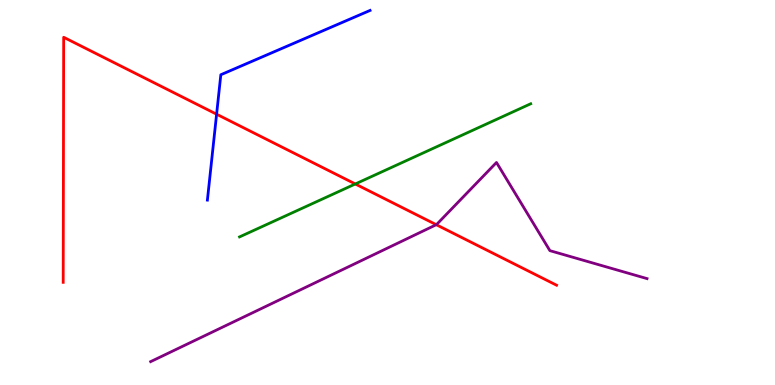[{'lines': ['blue', 'red'], 'intersections': [{'x': 2.79, 'y': 7.03}]}, {'lines': ['green', 'red'], 'intersections': [{'x': 4.58, 'y': 5.22}]}, {'lines': ['purple', 'red'], 'intersections': [{'x': 5.63, 'y': 4.16}]}, {'lines': ['blue', 'green'], 'intersections': []}, {'lines': ['blue', 'purple'], 'intersections': []}, {'lines': ['green', 'purple'], 'intersections': []}]